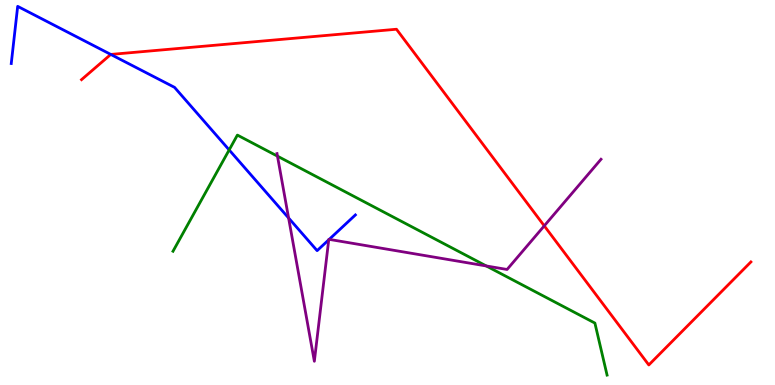[{'lines': ['blue', 'red'], 'intersections': [{'x': 1.43, 'y': 8.59}]}, {'lines': ['green', 'red'], 'intersections': []}, {'lines': ['purple', 'red'], 'intersections': [{'x': 7.02, 'y': 4.13}]}, {'lines': ['blue', 'green'], 'intersections': [{'x': 2.96, 'y': 6.11}]}, {'lines': ['blue', 'purple'], 'intersections': [{'x': 3.72, 'y': 4.34}, {'x': 4.24, 'y': 3.77}, {'x': 4.25, 'y': 3.78}]}, {'lines': ['green', 'purple'], 'intersections': [{'x': 3.58, 'y': 5.94}, {'x': 6.27, 'y': 3.09}]}]